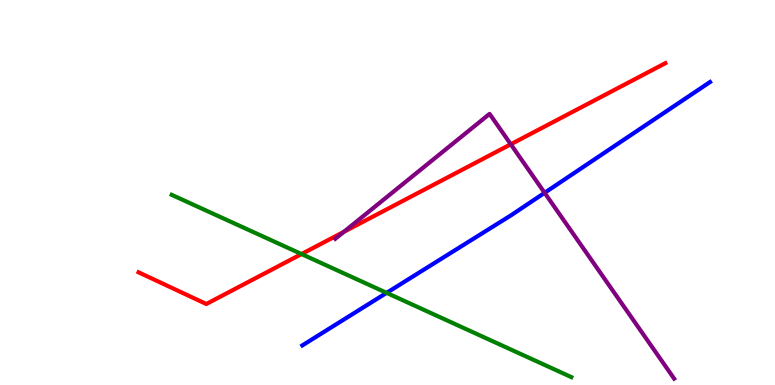[{'lines': ['blue', 'red'], 'intersections': []}, {'lines': ['green', 'red'], 'intersections': [{'x': 3.89, 'y': 3.4}]}, {'lines': ['purple', 'red'], 'intersections': [{'x': 4.44, 'y': 3.98}, {'x': 6.59, 'y': 6.25}]}, {'lines': ['blue', 'green'], 'intersections': [{'x': 4.99, 'y': 2.39}]}, {'lines': ['blue', 'purple'], 'intersections': [{'x': 7.03, 'y': 4.99}]}, {'lines': ['green', 'purple'], 'intersections': []}]